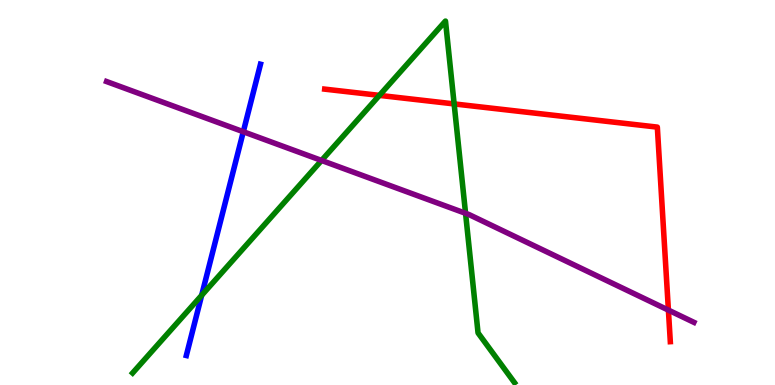[{'lines': ['blue', 'red'], 'intersections': []}, {'lines': ['green', 'red'], 'intersections': [{'x': 4.9, 'y': 7.52}, {'x': 5.86, 'y': 7.3}]}, {'lines': ['purple', 'red'], 'intersections': [{'x': 8.62, 'y': 1.95}]}, {'lines': ['blue', 'green'], 'intersections': [{'x': 2.6, 'y': 2.33}]}, {'lines': ['blue', 'purple'], 'intersections': [{'x': 3.14, 'y': 6.58}]}, {'lines': ['green', 'purple'], 'intersections': [{'x': 4.15, 'y': 5.83}, {'x': 6.01, 'y': 4.46}]}]